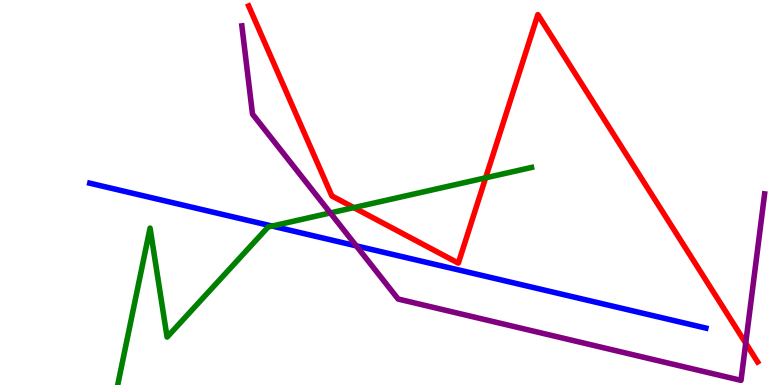[{'lines': ['blue', 'red'], 'intersections': []}, {'lines': ['green', 'red'], 'intersections': [{'x': 4.57, 'y': 4.61}, {'x': 6.27, 'y': 5.38}]}, {'lines': ['purple', 'red'], 'intersections': [{'x': 9.62, 'y': 1.09}]}, {'lines': ['blue', 'green'], 'intersections': [{'x': 3.51, 'y': 4.13}]}, {'lines': ['blue', 'purple'], 'intersections': [{'x': 4.6, 'y': 3.61}]}, {'lines': ['green', 'purple'], 'intersections': [{'x': 4.26, 'y': 4.47}]}]